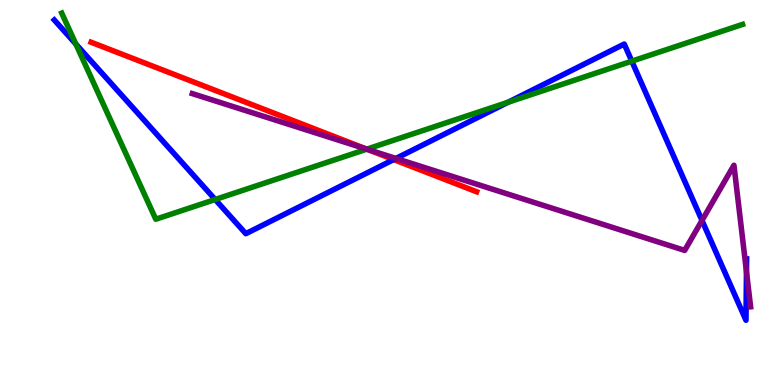[{'lines': ['blue', 'red'], 'intersections': [{'x': 5.08, 'y': 5.85}]}, {'lines': ['green', 'red'], 'intersections': [{'x': 4.73, 'y': 6.13}]}, {'lines': ['purple', 'red'], 'intersections': [{'x': 4.73, 'y': 6.13}]}, {'lines': ['blue', 'green'], 'intersections': [{'x': 0.979, 'y': 8.86}, {'x': 2.78, 'y': 4.82}, {'x': 6.56, 'y': 7.34}, {'x': 8.15, 'y': 8.41}]}, {'lines': ['blue', 'purple'], 'intersections': [{'x': 5.11, 'y': 5.88}, {'x': 9.06, 'y': 4.27}, {'x': 9.63, 'y': 2.94}]}, {'lines': ['green', 'purple'], 'intersections': [{'x': 4.73, 'y': 6.13}]}]